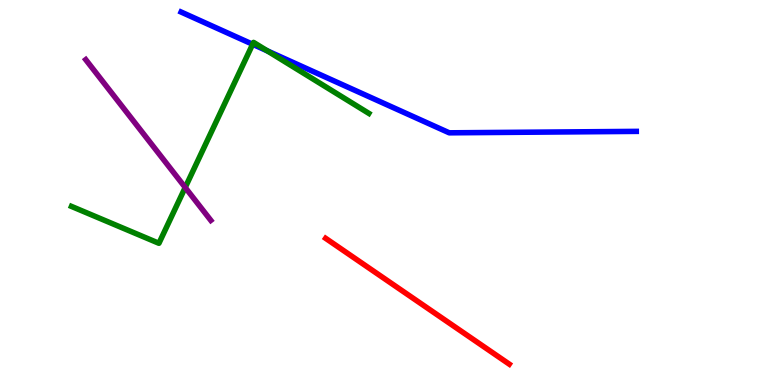[{'lines': ['blue', 'red'], 'intersections': []}, {'lines': ['green', 'red'], 'intersections': []}, {'lines': ['purple', 'red'], 'intersections': []}, {'lines': ['blue', 'green'], 'intersections': [{'x': 3.26, 'y': 8.85}, {'x': 3.45, 'y': 8.68}]}, {'lines': ['blue', 'purple'], 'intersections': []}, {'lines': ['green', 'purple'], 'intersections': [{'x': 2.39, 'y': 5.13}]}]